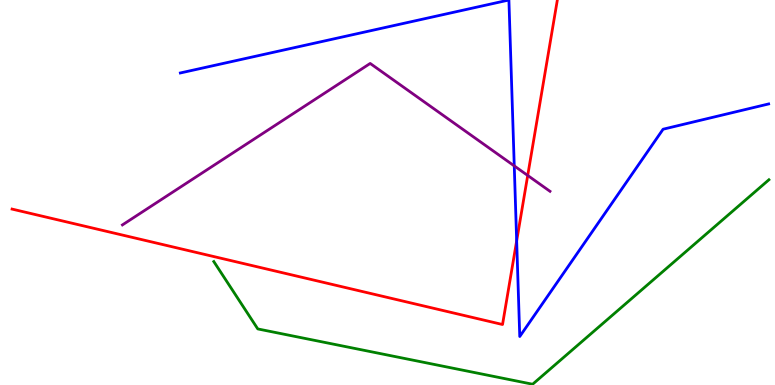[{'lines': ['blue', 'red'], 'intersections': [{'x': 6.67, 'y': 3.74}]}, {'lines': ['green', 'red'], 'intersections': []}, {'lines': ['purple', 'red'], 'intersections': [{'x': 6.81, 'y': 5.44}]}, {'lines': ['blue', 'green'], 'intersections': []}, {'lines': ['blue', 'purple'], 'intersections': [{'x': 6.64, 'y': 5.69}]}, {'lines': ['green', 'purple'], 'intersections': []}]